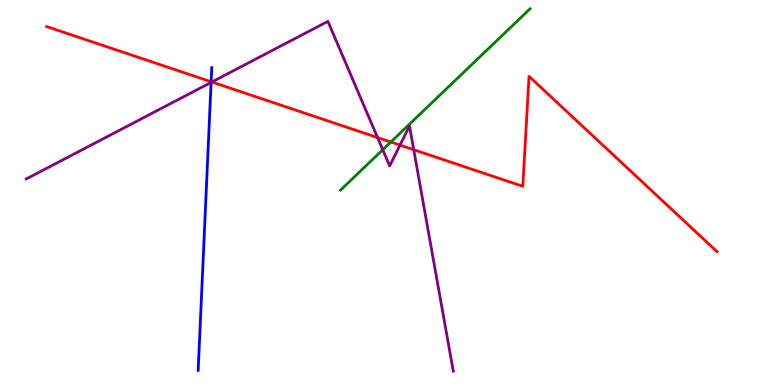[{'lines': ['blue', 'red'], 'intersections': [{'x': 2.72, 'y': 7.88}]}, {'lines': ['green', 'red'], 'intersections': [{'x': 5.04, 'y': 6.31}]}, {'lines': ['purple', 'red'], 'intersections': [{'x': 2.73, 'y': 7.87}, {'x': 4.87, 'y': 6.43}, {'x': 5.16, 'y': 6.23}, {'x': 5.34, 'y': 6.11}]}, {'lines': ['blue', 'green'], 'intersections': []}, {'lines': ['blue', 'purple'], 'intersections': [{'x': 2.72, 'y': 7.86}]}, {'lines': ['green', 'purple'], 'intersections': [{'x': 4.94, 'y': 6.11}]}]